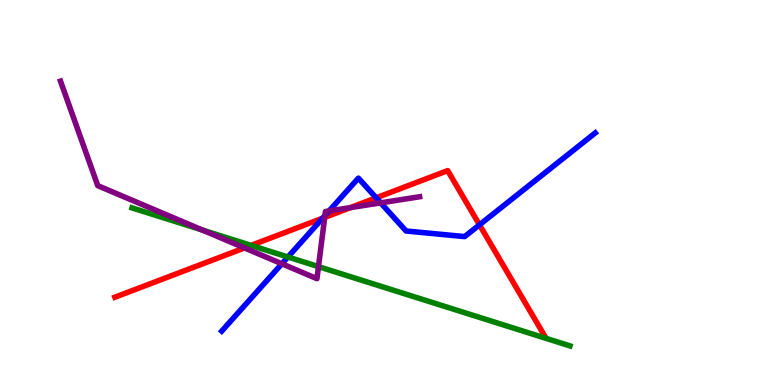[{'lines': ['blue', 'red'], 'intersections': [{'x': 4.16, 'y': 4.33}, {'x': 4.85, 'y': 4.86}, {'x': 6.19, 'y': 4.16}]}, {'lines': ['green', 'red'], 'intersections': [{'x': 3.24, 'y': 3.63}]}, {'lines': ['purple', 'red'], 'intersections': [{'x': 3.15, 'y': 3.56}, {'x': 4.19, 'y': 4.35}, {'x': 4.52, 'y': 4.61}]}, {'lines': ['blue', 'green'], 'intersections': [{'x': 3.72, 'y': 3.32}]}, {'lines': ['blue', 'purple'], 'intersections': [{'x': 3.64, 'y': 3.15}, {'x': 4.19, 'y': 4.4}, {'x': 4.25, 'y': 4.52}, {'x': 4.91, 'y': 4.73}]}, {'lines': ['green', 'purple'], 'intersections': [{'x': 2.61, 'y': 4.03}, {'x': 4.11, 'y': 3.07}]}]